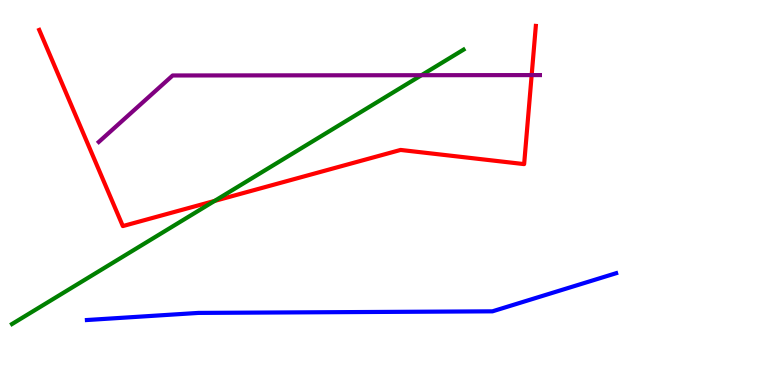[{'lines': ['blue', 'red'], 'intersections': []}, {'lines': ['green', 'red'], 'intersections': [{'x': 2.77, 'y': 4.78}]}, {'lines': ['purple', 'red'], 'intersections': [{'x': 6.86, 'y': 8.05}]}, {'lines': ['blue', 'green'], 'intersections': []}, {'lines': ['blue', 'purple'], 'intersections': []}, {'lines': ['green', 'purple'], 'intersections': [{'x': 5.44, 'y': 8.05}]}]